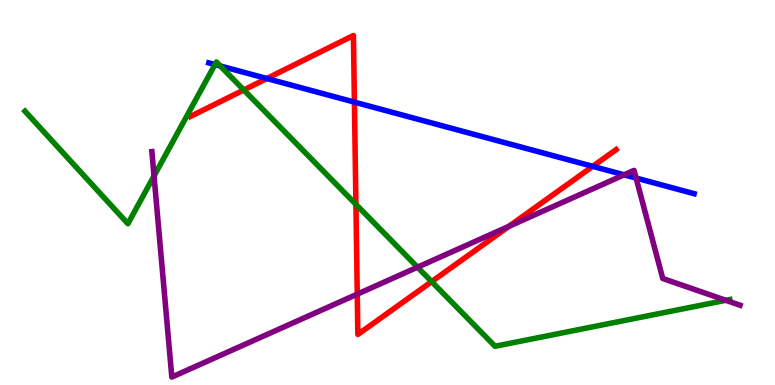[{'lines': ['blue', 'red'], 'intersections': [{'x': 3.44, 'y': 7.96}, {'x': 4.57, 'y': 7.35}, {'x': 7.65, 'y': 5.68}]}, {'lines': ['green', 'red'], 'intersections': [{'x': 3.15, 'y': 7.66}, {'x': 4.59, 'y': 4.69}, {'x': 5.57, 'y': 2.69}]}, {'lines': ['purple', 'red'], 'intersections': [{'x': 4.61, 'y': 2.36}, {'x': 6.57, 'y': 4.12}]}, {'lines': ['blue', 'green'], 'intersections': [{'x': 2.77, 'y': 8.32}, {'x': 2.84, 'y': 8.29}]}, {'lines': ['blue', 'purple'], 'intersections': [{'x': 8.05, 'y': 5.46}, {'x': 8.21, 'y': 5.38}]}, {'lines': ['green', 'purple'], 'intersections': [{'x': 1.99, 'y': 5.43}, {'x': 5.39, 'y': 3.06}, {'x': 9.37, 'y': 2.2}]}]